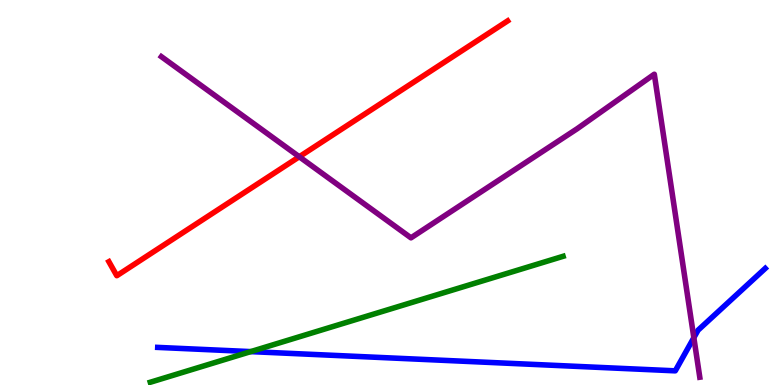[{'lines': ['blue', 'red'], 'intersections': []}, {'lines': ['green', 'red'], 'intersections': []}, {'lines': ['purple', 'red'], 'intersections': [{'x': 3.86, 'y': 5.93}]}, {'lines': ['blue', 'green'], 'intersections': [{'x': 3.24, 'y': 0.867}]}, {'lines': ['blue', 'purple'], 'intersections': [{'x': 8.95, 'y': 1.23}]}, {'lines': ['green', 'purple'], 'intersections': []}]